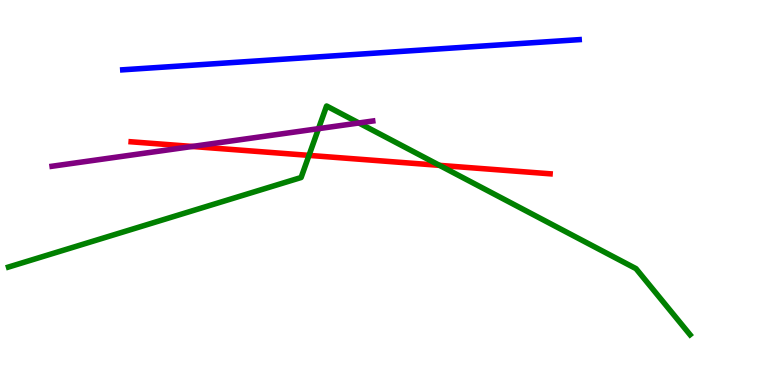[{'lines': ['blue', 'red'], 'intersections': []}, {'lines': ['green', 'red'], 'intersections': [{'x': 3.99, 'y': 5.96}, {'x': 5.67, 'y': 5.71}]}, {'lines': ['purple', 'red'], 'intersections': [{'x': 2.48, 'y': 6.2}]}, {'lines': ['blue', 'green'], 'intersections': []}, {'lines': ['blue', 'purple'], 'intersections': []}, {'lines': ['green', 'purple'], 'intersections': [{'x': 4.11, 'y': 6.66}, {'x': 4.63, 'y': 6.81}]}]